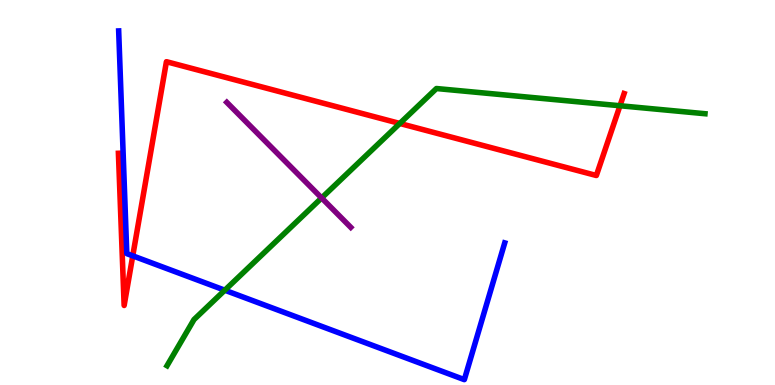[{'lines': ['blue', 'red'], 'intersections': [{'x': 1.71, 'y': 3.35}]}, {'lines': ['green', 'red'], 'intersections': [{'x': 5.16, 'y': 6.79}, {'x': 8.0, 'y': 7.25}]}, {'lines': ['purple', 'red'], 'intersections': []}, {'lines': ['blue', 'green'], 'intersections': [{'x': 2.9, 'y': 2.46}]}, {'lines': ['blue', 'purple'], 'intersections': []}, {'lines': ['green', 'purple'], 'intersections': [{'x': 4.15, 'y': 4.86}]}]